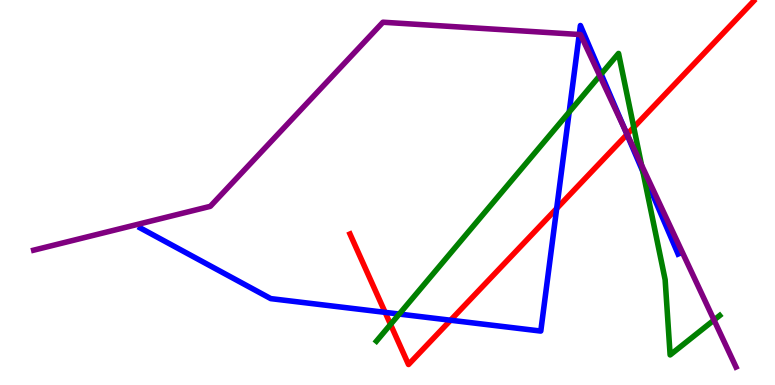[{'lines': ['blue', 'red'], 'intersections': [{'x': 4.97, 'y': 1.89}, {'x': 5.81, 'y': 1.68}, {'x': 7.18, 'y': 4.59}, {'x': 8.09, 'y': 6.51}]}, {'lines': ['green', 'red'], 'intersections': [{'x': 5.04, 'y': 1.57}, {'x': 8.18, 'y': 6.69}]}, {'lines': ['purple', 'red'], 'intersections': [{'x': 8.09, 'y': 6.51}]}, {'lines': ['blue', 'green'], 'intersections': [{'x': 5.15, 'y': 1.84}, {'x': 7.34, 'y': 7.09}, {'x': 7.76, 'y': 8.08}, {'x': 8.3, 'y': 5.54}]}, {'lines': ['blue', 'purple'], 'intersections': [{'x': 7.47, 'y': 9.1}, {'x': 8.06, 'y': 6.66}]}, {'lines': ['green', 'purple'], 'intersections': [{'x': 7.74, 'y': 8.03}, {'x': 8.28, 'y': 5.71}, {'x': 9.21, 'y': 1.69}]}]